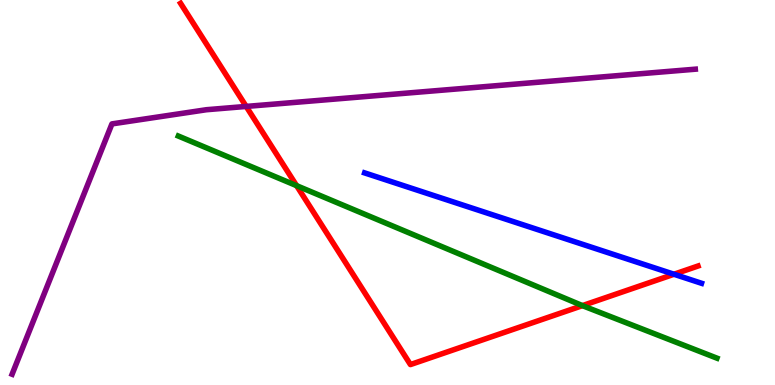[{'lines': ['blue', 'red'], 'intersections': [{'x': 8.7, 'y': 2.88}]}, {'lines': ['green', 'red'], 'intersections': [{'x': 3.83, 'y': 5.18}, {'x': 7.52, 'y': 2.06}]}, {'lines': ['purple', 'red'], 'intersections': [{'x': 3.18, 'y': 7.24}]}, {'lines': ['blue', 'green'], 'intersections': []}, {'lines': ['blue', 'purple'], 'intersections': []}, {'lines': ['green', 'purple'], 'intersections': []}]